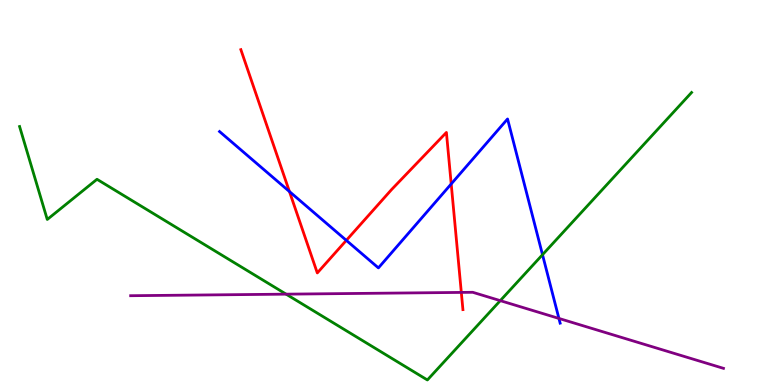[{'lines': ['blue', 'red'], 'intersections': [{'x': 3.73, 'y': 5.03}, {'x': 4.47, 'y': 3.76}, {'x': 5.82, 'y': 5.22}]}, {'lines': ['green', 'red'], 'intersections': []}, {'lines': ['purple', 'red'], 'intersections': [{'x': 5.95, 'y': 2.4}]}, {'lines': ['blue', 'green'], 'intersections': [{'x': 7.0, 'y': 3.38}]}, {'lines': ['blue', 'purple'], 'intersections': [{'x': 7.21, 'y': 1.73}]}, {'lines': ['green', 'purple'], 'intersections': [{'x': 3.69, 'y': 2.36}, {'x': 6.46, 'y': 2.19}]}]